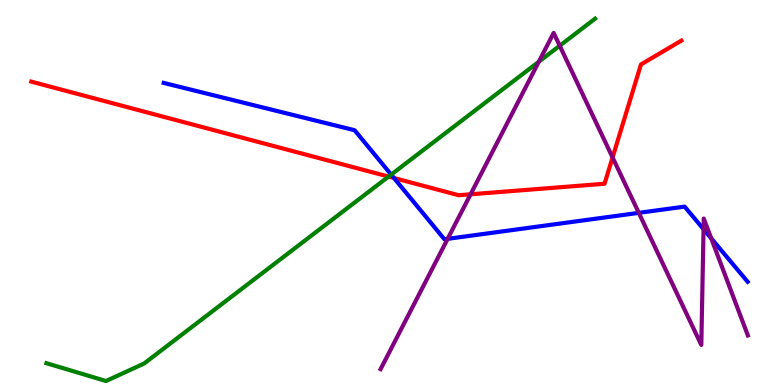[{'lines': ['blue', 'red'], 'intersections': [{'x': 5.08, 'y': 5.38}]}, {'lines': ['green', 'red'], 'intersections': [{'x': 5.01, 'y': 5.41}]}, {'lines': ['purple', 'red'], 'intersections': [{'x': 6.07, 'y': 4.95}, {'x': 7.9, 'y': 5.91}]}, {'lines': ['blue', 'green'], 'intersections': [{'x': 5.05, 'y': 5.46}]}, {'lines': ['blue', 'purple'], 'intersections': [{'x': 5.78, 'y': 3.8}, {'x': 8.24, 'y': 4.47}, {'x': 9.08, 'y': 4.05}, {'x': 9.18, 'y': 3.81}]}, {'lines': ['green', 'purple'], 'intersections': [{'x': 6.95, 'y': 8.4}, {'x': 7.22, 'y': 8.81}]}]